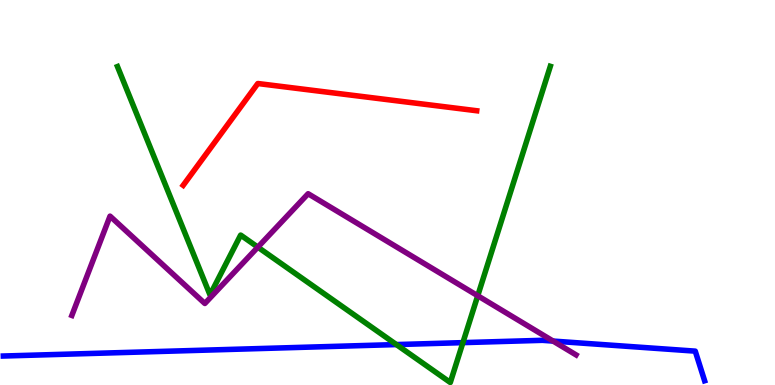[{'lines': ['blue', 'red'], 'intersections': []}, {'lines': ['green', 'red'], 'intersections': []}, {'lines': ['purple', 'red'], 'intersections': []}, {'lines': ['blue', 'green'], 'intersections': [{'x': 5.11, 'y': 1.05}, {'x': 5.97, 'y': 1.1}]}, {'lines': ['blue', 'purple'], 'intersections': [{'x': 7.14, 'y': 1.14}]}, {'lines': ['green', 'purple'], 'intersections': [{'x': 3.33, 'y': 3.58}, {'x': 6.16, 'y': 2.32}]}]